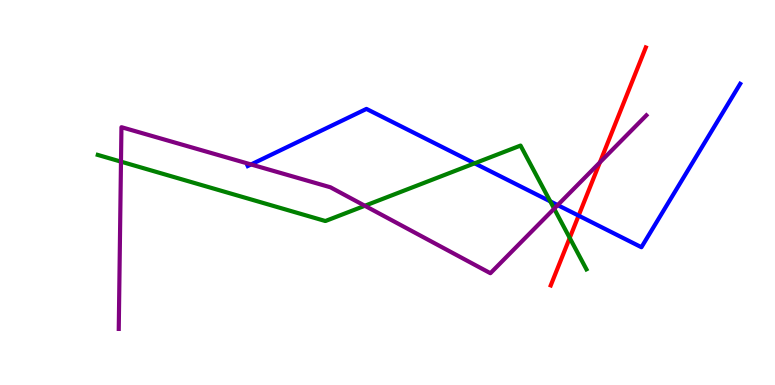[{'lines': ['blue', 'red'], 'intersections': [{'x': 7.47, 'y': 4.4}]}, {'lines': ['green', 'red'], 'intersections': [{'x': 7.35, 'y': 3.82}]}, {'lines': ['purple', 'red'], 'intersections': [{'x': 7.74, 'y': 5.78}]}, {'lines': ['blue', 'green'], 'intersections': [{'x': 6.12, 'y': 5.76}, {'x': 7.1, 'y': 4.77}]}, {'lines': ['blue', 'purple'], 'intersections': [{'x': 3.24, 'y': 5.73}, {'x': 7.2, 'y': 4.67}]}, {'lines': ['green', 'purple'], 'intersections': [{'x': 1.56, 'y': 5.8}, {'x': 4.71, 'y': 4.66}, {'x': 7.15, 'y': 4.58}]}]